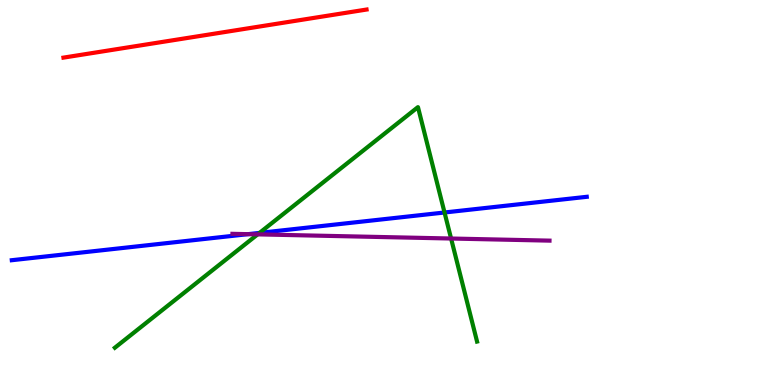[{'lines': ['blue', 'red'], 'intersections': []}, {'lines': ['green', 'red'], 'intersections': []}, {'lines': ['purple', 'red'], 'intersections': []}, {'lines': ['blue', 'green'], 'intersections': [{'x': 3.35, 'y': 3.95}, {'x': 5.74, 'y': 4.48}]}, {'lines': ['blue', 'purple'], 'intersections': [{'x': 3.2, 'y': 3.92}]}, {'lines': ['green', 'purple'], 'intersections': [{'x': 3.32, 'y': 3.91}, {'x': 5.82, 'y': 3.8}]}]